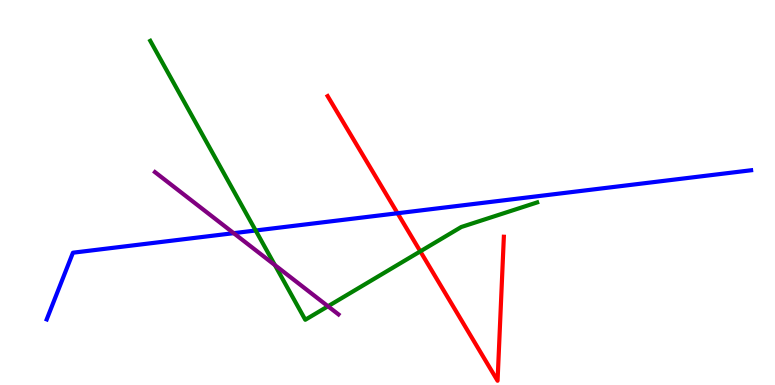[{'lines': ['blue', 'red'], 'intersections': [{'x': 5.13, 'y': 4.46}]}, {'lines': ['green', 'red'], 'intersections': [{'x': 5.42, 'y': 3.47}]}, {'lines': ['purple', 'red'], 'intersections': []}, {'lines': ['blue', 'green'], 'intersections': [{'x': 3.3, 'y': 4.01}]}, {'lines': ['blue', 'purple'], 'intersections': [{'x': 3.02, 'y': 3.94}]}, {'lines': ['green', 'purple'], 'intersections': [{'x': 3.55, 'y': 3.11}, {'x': 4.23, 'y': 2.05}]}]